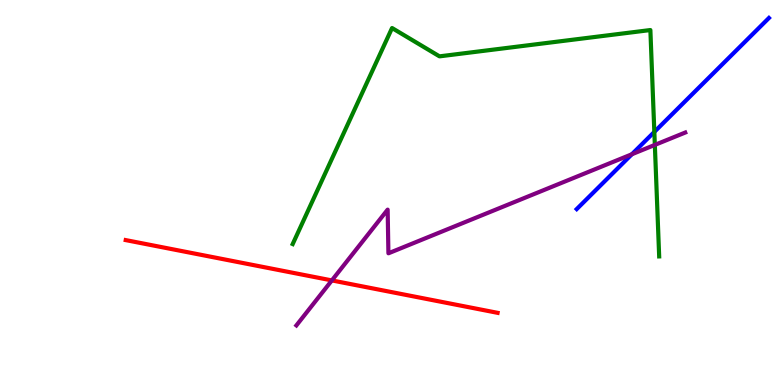[{'lines': ['blue', 'red'], 'intersections': []}, {'lines': ['green', 'red'], 'intersections': []}, {'lines': ['purple', 'red'], 'intersections': [{'x': 4.28, 'y': 2.72}]}, {'lines': ['blue', 'green'], 'intersections': [{'x': 8.44, 'y': 6.57}]}, {'lines': ['blue', 'purple'], 'intersections': [{'x': 8.15, 'y': 5.99}]}, {'lines': ['green', 'purple'], 'intersections': [{'x': 8.45, 'y': 6.24}]}]